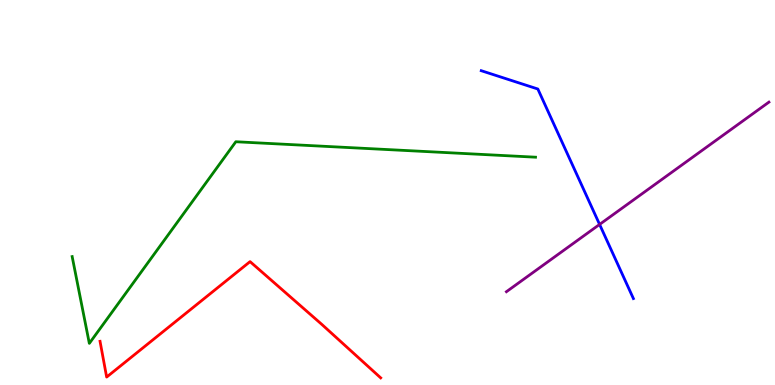[{'lines': ['blue', 'red'], 'intersections': []}, {'lines': ['green', 'red'], 'intersections': []}, {'lines': ['purple', 'red'], 'intersections': []}, {'lines': ['blue', 'green'], 'intersections': []}, {'lines': ['blue', 'purple'], 'intersections': [{'x': 7.74, 'y': 4.17}]}, {'lines': ['green', 'purple'], 'intersections': []}]